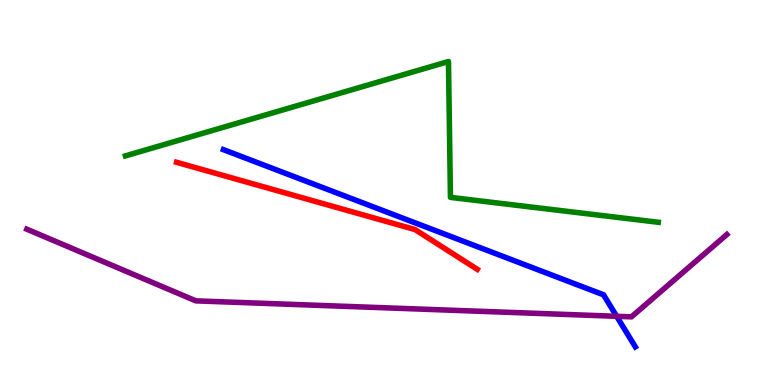[{'lines': ['blue', 'red'], 'intersections': []}, {'lines': ['green', 'red'], 'intersections': []}, {'lines': ['purple', 'red'], 'intersections': []}, {'lines': ['blue', 'green'], 'intersections': []}, {'lines': ['blue', 'purple'], 'intersections': [{'x': 7.96, 'y': 1.78}]}, {'lines': ['green', 'purple'], 'intersections': []}]